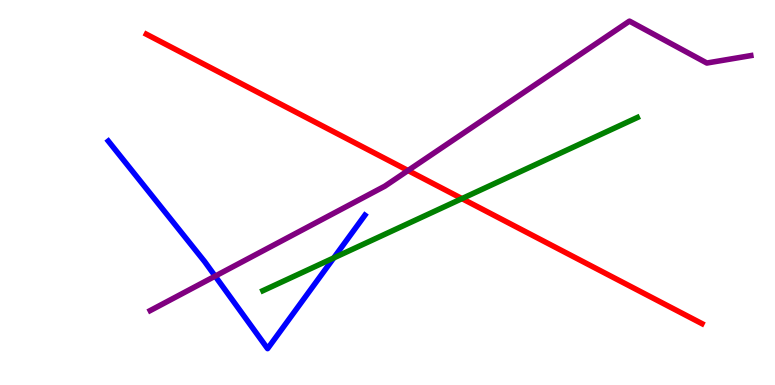[{'lines': ['blue', 'red'], 'intersections': []}, {'lines': ['green', 'red'], 'intersections': [{'x': 5.96, 'y': 4.84}]}, {'lines': ['purple', 'red'], 'intersections': [{'x': 5.26, 'y': 5.57}]}, {'lines': ['blue', 'green'], 'intersections': [{'x': 4.31, 'y': 3.3}]}, {'lines': ['blue', 'purple'], 'intersections': [{'x': 2.78, 'y': 2.83}]}, {'lines': ['green', 'purple'], 'intersections': []}]